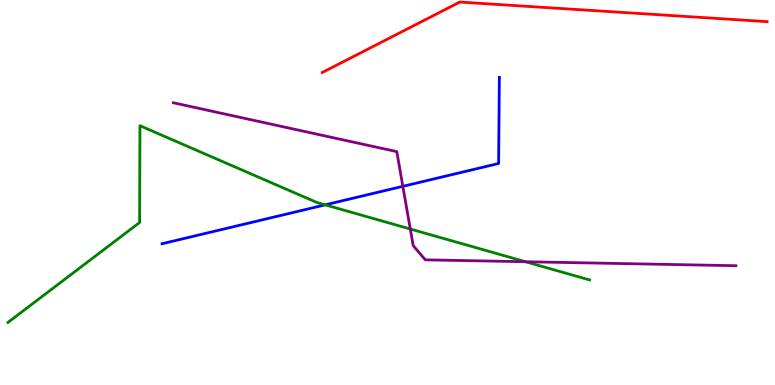[{'lines': ['blue', 'red'], 'intersections': []}, {'lines': ['green', 'red'], 'intersections': []}, {'lines': ['purple', 'red'], 'intersections': []}, {'lines': ['blue', 'green'], 'intersections': [{'x': 4.2, 'y': 4.68}]}, {'lines': ['blue', 'purple'], 'intersections': [{'x': 5.2, 'y': 5.16}]}, {'lines': ['green', 'purple'], 'intersections': [{'x': 5.29, 'y': 4.05}, {'x': 6.78, 'y': 3.2}]}]